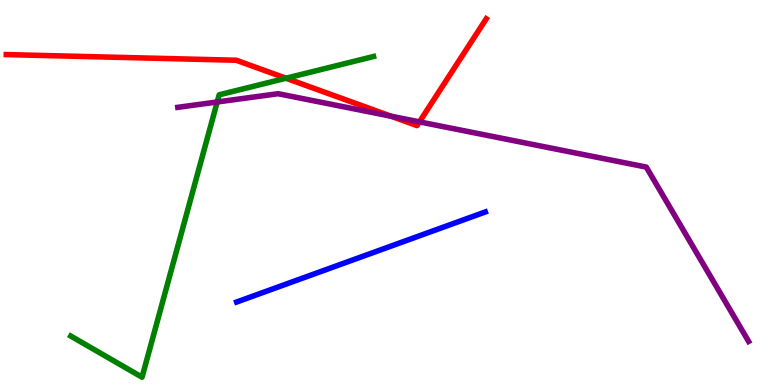[{'lines': ['blue', 'red'], 'intersections': []}, {'lines': ['green', 'red'], 'intersections': [{'x': 3.69, 'y': 7.97}]}, {'lines': ['purple', 'red'], 'intersections': [{'x': 5.05, 'y': 6.98}, {'x': 5.41, 'y': 6.83}]}, {'lines': ['blue', 'green'], 'intersections': []}, {'lines': ['blue', 'purple'], 'intersections': []}, {'lines': ['green', 'purple'], 'intersections': [{'x': 2.8, 'y': 7.35}]}]